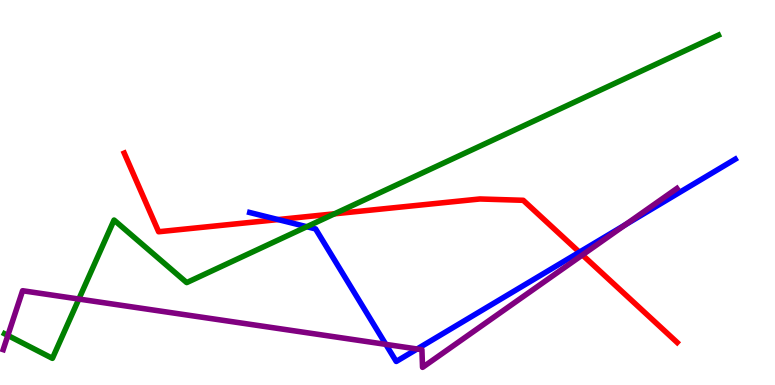[{'lines': ['blue', 'red'], 'intersections': [{'x': 3.59, 'y': 4.3}, {'x': 7.48, 'y': 3.45}]}, {'lines': ['green', 'red'], 'intersections': [{'x': 4.32, 'y': 4.45}]}, {'lines': ['purple', 'red'], 'intersections': [{'x': 7.51, 'y': 3.38}]}, {'lines': ['blue', 'green'], 'intersections': [{'x': 3.96, 'y': 4.11}]}, {'lines': ['blue', 'purple'], 'intersections': [{'x': 4.98, 'y': 1.06}, {'x': 5.38, 'y': 0.935}, {'x': 8.07, 'y': 4.16}]}, {'lines': ['green', 'purple'], 'intersections': [{'x': 0.101, 'y': 1.29}, {'x': 1.02, 'y': 2.23}]}]